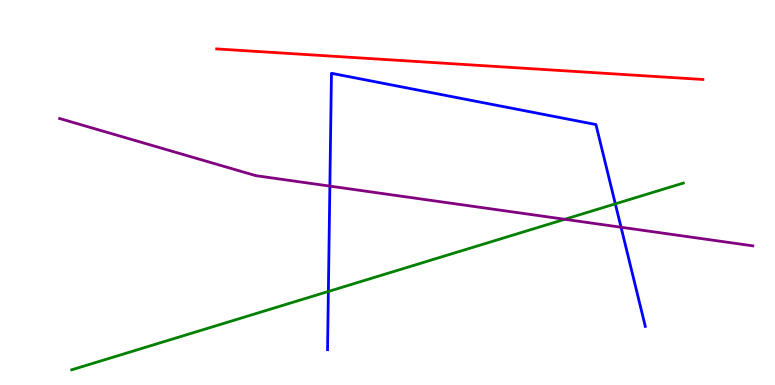[{'lines': ['blue', 'red'], 'intersections': []}, {'lines': ['green', 'red'], 'intersections': []}, {'lines': ['purple', 'red'], 'intersections': []}, {'lines': ['blue', 'green'], 'intersections': [{'x': 4.24, 'y': 2.43}, {'x': 7.94, 'y': 4.71}]}, {'lines': ['blue', 'purple'], 'intersections': [{'x': 4.26, 'y': 5.17}, {'x': 8.01, 'y': 4.1}]}, {'lines': ['green', 'purple'], 'intersections': [{'x': 7.29, 'y': 4.3}]}]